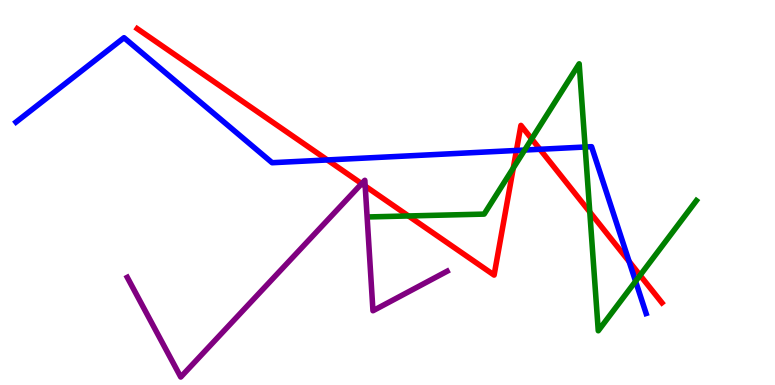[{'lines': ['blue', 'red'], 'intersections': [{'x': 4.22, 'y': 5.85}, {'x': 6.66, 'y': 6.09}, {'x': 6.97, 'y': 6.12}, {'x': 8.12, 'y': 3.21}]}, {'lines': ['green', 'red'], 'intersections': [{'x': 5.27, 'y': 4.39}, {'x': 6.62, 'y': 5.64}, {'x': 6.86, 'y': 6.39}, {'x': 7.61, 'y': 4.49}, {'x': 8.26, 'y': 2.85}]}, {'lines': ['purple', 'red'], 'intersections': [{'x': 4.67, 'y': 5.23}, {'x': 4.71, 'y': 5.17}]}, {'lines': ['blue', 'green'], 'intersections': [{'x': 6.77, 'y': 6.1}, {'x': 7.55, 'y': 6.18}, {'x': 8.2, 'y': 2.69}]}, {'lines': ['blue', 'purple'], 'intersections': []}, {'lines': ['green', 'purple'], 'intersections': []}]